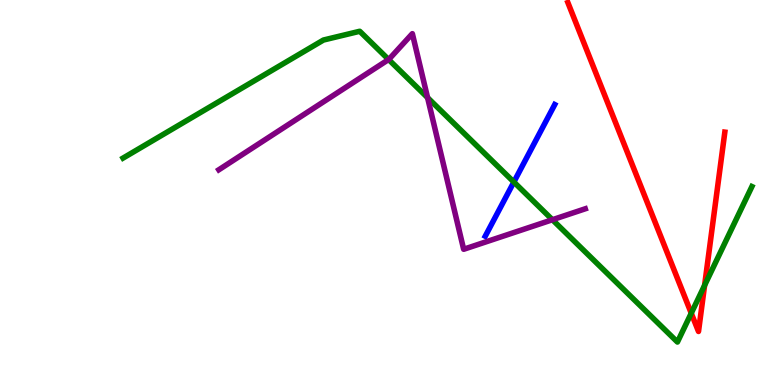[{'lines': ['blue', 'red'], 'intersections': []}, {'lines': ['green', 'red'], 'intersections': [{'x': 8.92, 'y': 1.86}, {'x': 9.09, 'y': 2.59}]}, {'lines': ['purple', 'red'], 'intersections': []}, {'lines': ['blue', 'green'], 'intersections': [{'x': 6.63, 'y': 5.27}]}, {'lines': ['blue', 'purple'], 'intersections': []}, {'lines': ['green', 'purple'], 'intersections': [{'x': 5.01, 'y': 8.45}, {'x': 5.52, 'y': 7.46}, {'x': 7.13, 'y': 4.29}]}]